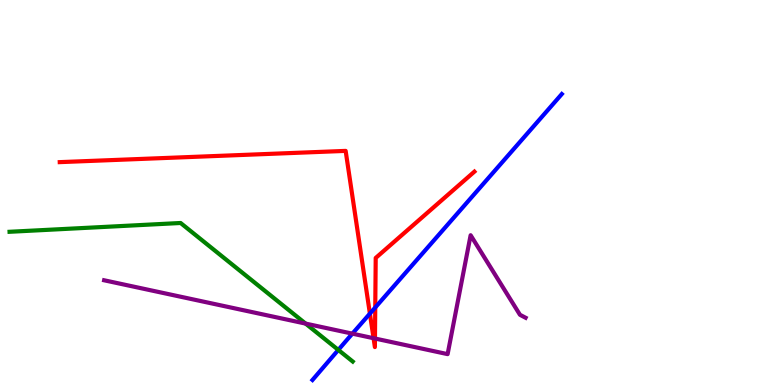[{'lines': ['blue', 'red'], 'intersections': [{'x': 4.77, 'y': 1.85}, {'x': 4.84, 'y': 2.01}]}, {'lines': ['green', 'red'], 'intersections': []}, {'lines': ['purple', 'red'], 'intersections': [{'x': 4.82, 'y': 1.22}, {'x': 4.84, 'y': 1.21}]}, {'lines': ['blue', 'green'], 'intersections': [{'x': 4.37, 'y': 0.911}]}, {'lines': ['blue', 'purple'], 'intersections': [{'x': 4.55, 'y': 1.33}]}, {'lines': ['green', 'purple'], 'intersections': [{'x': 3.94, 'y': 1.59}]}]